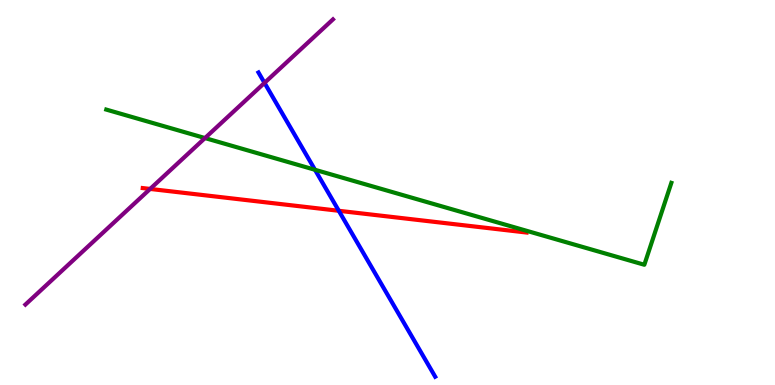[{'lines': ['blue', 'red'], 'intersections': [{'x': 4.37, 'y': 4.52}]}, {'lines': ['green', 'red'], 'intersections': []}, {'lines': ['purple', 'red'], 'intersections': [{'x': 1.94, 'y': 5.09}]}, {'lines': ['blue', 'green'], 'intersections': [{'x': 4.06, 'y': 5.59}]}, {'lines': ['blue', 'purple'], 'intersections': [{'x': 3.41, 'y': 7.85}]}, {'lines': ['green', 'purple'], 'intersections': [{'x': 2.65, 'y': 6.41}]}]